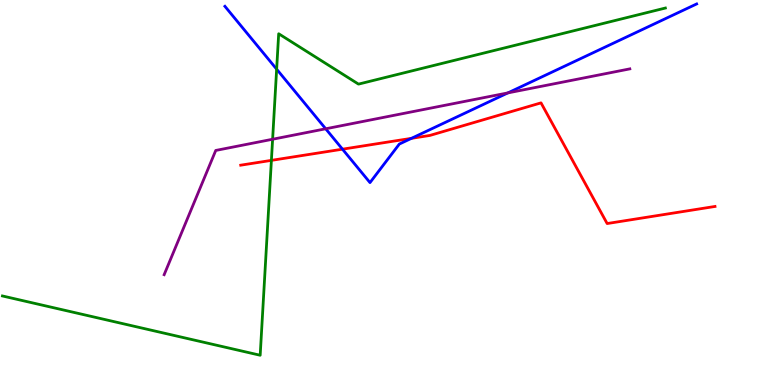[{'lines': ['blue', 'red'], 'intersections': [{'x': 4.42, 'y': 6.13}, {'x': 5.31, 'y': 6.41}]}, {'lines': ['green', 'red'], 'intersections': [{'x': 3.5, 'y': 5.83}]}, {'lines': ['purple', 'red'], 'intersections': []}, {'lines': ['blue', 'green'], 'intersections': [{'x': 3.57, 'y': 8.2}]}, {'lines': ['blue', 'purple'], 'intersections': [{'x': 4.2, 'y': 6.65}, {'x': 6.55, 'y': 7.59}]}, {'lines': ['green', 'purple'], 'intersections': [{'x': 3.52, 'y': 6.38}]}]